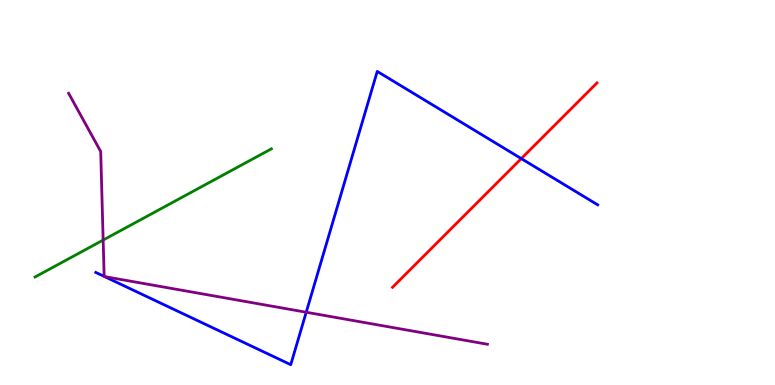[{'lines': ['blue', 'red'], 'intersections': [{'x': 6.73, 'y': 5.88}]}, {'lines': ['green', 'red'], 'intersections': []}, {'lines': ['purple', 'red'], 'intersections': []}, {'lines': ['blue', 'green'], 'intersections': []}, {'lines': ['blue', 'purple'], 'intersections': [{'x': 1.34, 'y': 2.82}, {'x': 1.35, 'y': 2.82}, {'x': 3.95, 'y': 1.89}]}, {'lines': ['green', 'purple'], 'intersections': [{'x': 1.33, 'y': 3.76}]}]